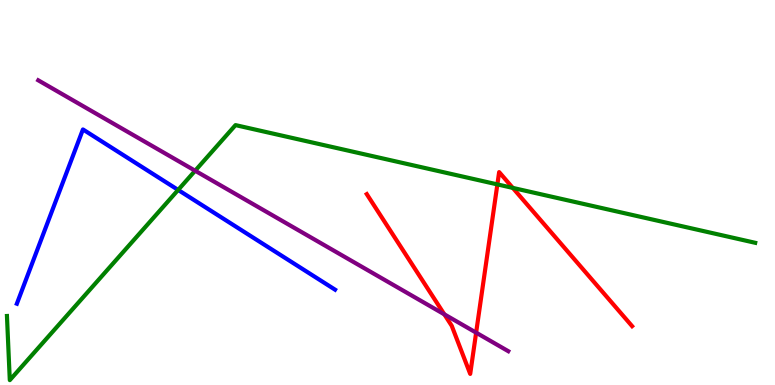[{'lines': ['blue', 'red'], 'intersections': []}, {'lines': ['green', 'red'], 'intersections': [{'x': 6.42, 'y': 5.21}, {'x': 6.62, 'y': 5.12}]}, {'lines': ['purple', 'red'], 'intersections': [{'x': 5.73, 'y': 1.84}, {'x': 6.14, 'y': 1.36}]}, {'lines': ['blue', 'green'], 'intersections': [{'x': 2.3, 'y': 5.07}]}, {'lines': ['blue', 'purple'], 'intersections': []}, {'lines': ['green', 'purple'], 'intersections': [{'x': 2.52, 'y': 5.57}]}]